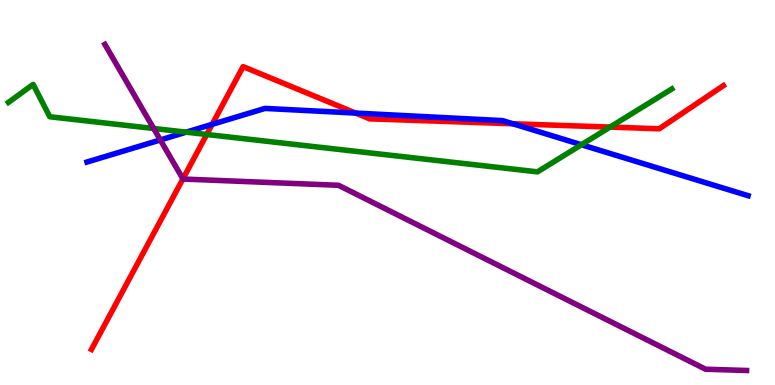[{'lines': ['blue', 'red'], 'intersections': [{'x': 2.74, 'y': 6.77}, {'x': 4.59, 'y': 7.06}, {'x': 6.62, 'y': 6.79}]}, {'lines': ['green', 'red'], 'intersections': [{'x': 2.67, 'y': 6.51}, {'x': 7.87, 'y': 6.7}]}, {'lines': ['purple', 'red'], 'intersections': [{'x': 2.36, 'y': 5.35}]}, {'lines': ['blue', 'green'], 'intersections': [{'x': 2.4, 'y': 6.57}, {'x': 7.5, 'y': 6.24}]}, {'lines': ['blue', 'purple'], 'intersections': [{'x': 2.07, 'y': 6.36}]}, {'lines': ['green', 'purple'], 'intersections': [{'x': 1.98, 'y': 6.66}]}]